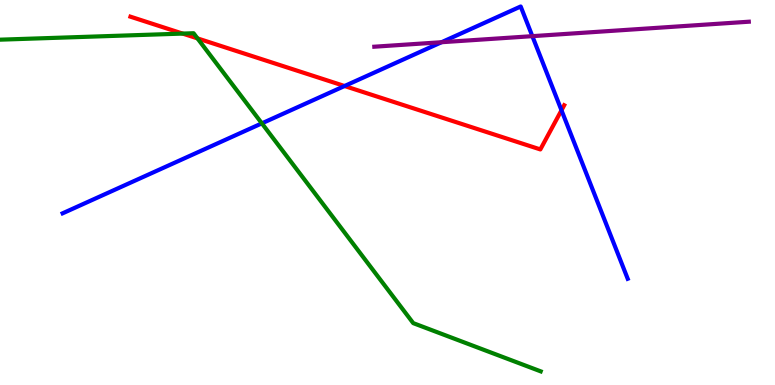[{'lines': ['blue', 'red'], 'intersections': [{'x': 4.45, 'y': 7.77}, {'x': 7.24, 'y': 7.14}]}, {'lines': ['green', 'red'], 'intersections': [{'x': 2.36, 'y': 9.13}, {'x': 2.55, 'y': 9.0}]}, {'lines': ['purple', 'red'], 'intersections': []}, {'lines': ['blue', 'green'], 'intersections': [{'x': 3.38, 'y': 6.8}]}, {'lines': ['blue', 'purple'], 'intersections': [{'x': 5.7, 'y': 8.9}, {'x': 6.87, 'y': 9.06}]}, {'lines': ['green', 'purple'], 'intersections': []}]